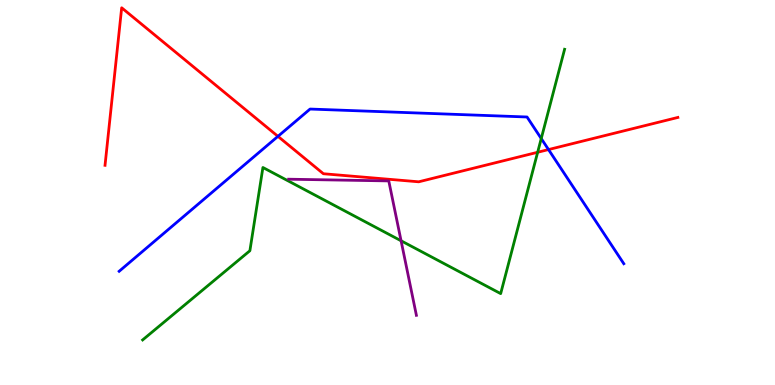[{'lines': ['blue', 'red'], 'intersections': [{'x': 3.59, 'y': 6.46}, {'x': 7.08, 'y': 6.12}]}, {'lines': ['green', 'red'], 'intersections': [{'x': 6.94, 'y': 6.05}]}, {'lines': ['purple', 'red'], 'intersections': []}, {'lines': ['blue', 'green'], 'intersections': [{'x': 6.98, 'y': 6.4}]}, {'lines': ['blue', 'purple'], 'intersections': []}, {'lines': ['green', 'purple'], 'intersections': [{'x': 5.18, 'y': 3.75}]}]